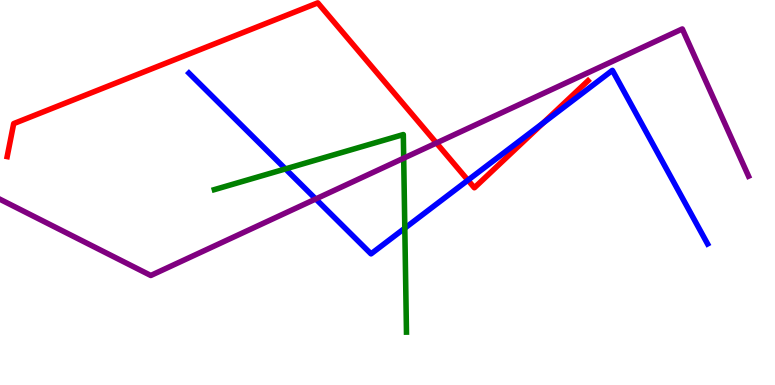[{'lines': ['blue', 'red'], 'intersections': [{'x': 6.04, 'y': 5.32}, {'x': 7.01, 'y': 6.81}]}, {'lines': ['green', 'red'], 'intersections': []}, {'lines': ['purple', 'red'], 'intersections': [{'x': 5.63, 'y': 6.29}]}, {'lines': ['blue', 'green'], 'intersections': [{'x': 3.68, 'y': 5.61}, {'x': 5.22, 'y': 4.07}]}, {'lines': ['blue', 'purple'], 'intersections': [{'x': 4.07, 'y': 4.83}]}, {'lines': ['green', 'purple'], 'intersections': [{'x': 5.21, 'y': 5.89}]}]